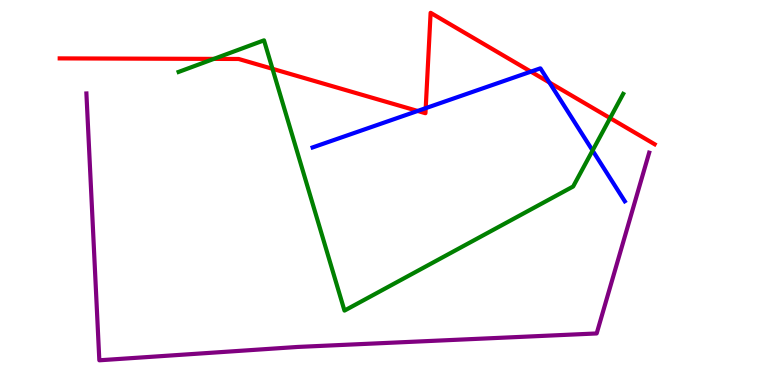[{'lines': ['blue', 'red'], 'intersections': [{'x': 5.39, 'y': 7.12}, {'x': 5.49, 'y': 7.19}, {'x': 6.85, 'y': 8.14}, {'x': 7.09, 'y': 7.86}]}, {'lines': ['green', 'red'], 'intersections': [{'x': 2.76, 'y': 8.47}, {'x': 3.52, 'y': 8.21}, {'x': 7.87, 'y': 6.93}]}, {'lines': ['purple', 'red'], 'intersections': []}, {'lines': ['blue', 'green'], 'intersections': [{'x': 7.65, 'y': 6.09}]}, {'lines': ['blue', 'purple'], 'intersections': []}, {'lines': ['green', 'purple'], 'intersections': []}]